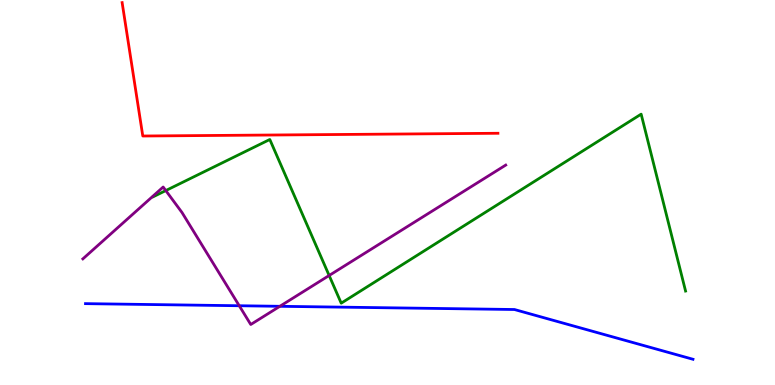[{'lines': ['blue', 'red'], 'intersections': []}, {'lines': ['green', 'red'], 'intersections': []}, {'lines': ['purple', 'red'], 'intersections': []}, {'lines': ['blue', 'green'], 'intersections': []}, {'lines': ['blue', 'purple'], 'intersections': [{'x': 3.09, 'y': 2.06}, {'x': 3.61, 'y': 2.04}]}, {'lines': ['green', 'purple'], 'intersections': [{'x': 2.14, 'y': 5.05}, {'x': 4.25, 'y': 2.84}]}]